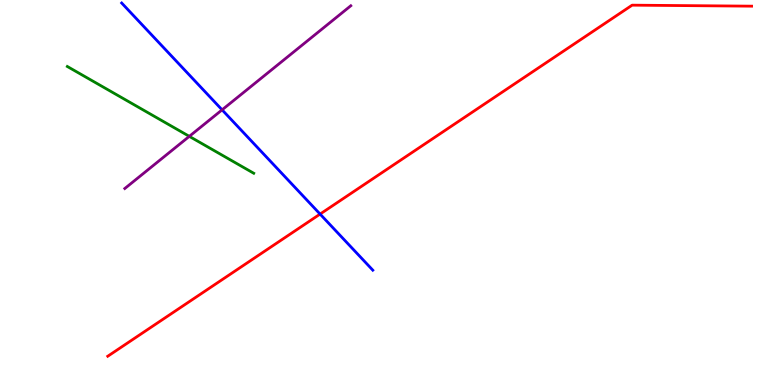[{'lines': ['blue', 'red'], 'intersections': [{'x': 4.13, 'y': 4.44}]}, {'lines': ['green', 'red'], 'intersections': []}, {'lines': ['purple', 'red'], 'intersections': []}, {'lines': ['blue', 'green'], 'intersections': []}, {'lines': ['blue', 'purple'], 'intersections': [{'x': 2.87, 'y': 7.15}]}, {'lines': ['green', 'purple'], 'intersections': [{'x': 2.44, 'y': 6.46}]}]